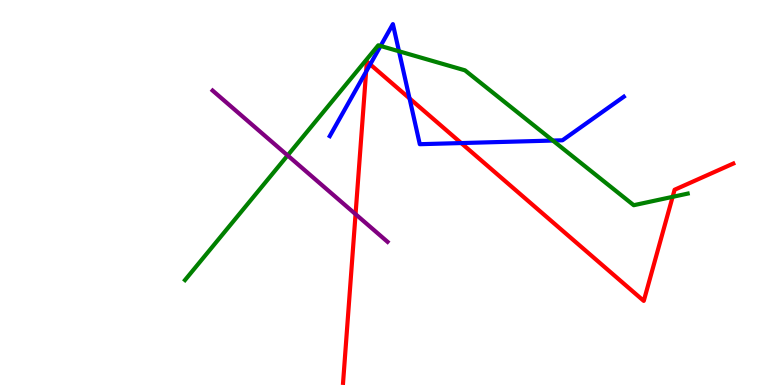[{'lines': ['blue', 'red'], 'intersections': [{'x': 4.72, 'y': 8.14}, {'x': 4.78, 'y': 8.33}, {'x': 5.28, 'y': 7.44}, {'x': 5.95, 'y': 6.28}]}, {'lines': ['green', 'red'], 'intersections': [{'x': 8.68, 'y': 4.89}]}, {'lines': ['purple', 'red'], 'intersections': [{'x': 4.59, 'y': 4.44}]}, {'lines': ['blue', 'green'], 'intersections': [{'x': 4.91, 'y': 8.81}, {'x': 5.15, 'y': 8.67}, {'x': 7.13, 'y': 6.35}]}, {'lines': ['blue', 'purple'], 'intersections': []}, {'lines': ['green', 'purple'], 'intersections': [{'x': 3.71, 'y': 5.96}]}]